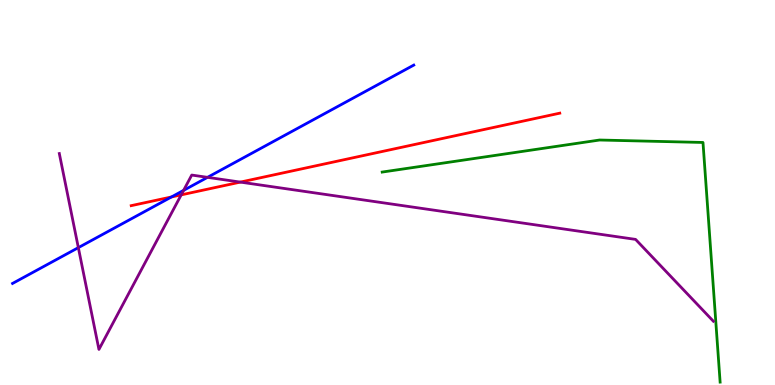[{'lines': ['blue', 'red'], 'intersections': [{'x': 2.21, 'y': 4.88}]}, {'lines': ['green', 'red'], 'intersections': []}, {'lines': ['purple', 'red'], 'intersections': [{'x': 2.34, 'y': 4.94}, {'x': 3.1, 'y': 5.27}]}, {'lines': ['blue', 'green'], 'intersections': []}, {'lines': ['blue', 'purple'], 'intersections': [{'x': 1.01, 'y': 3.57}, {'x': 2.37, 'y': 5.06}, {'x': 2.68, 'y': 5.39}]}, {'lines': ['green', 'purple'], 'intersections': []}]